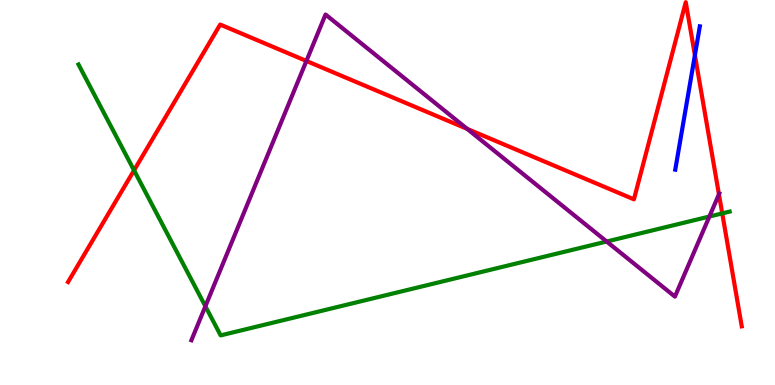[{'lines': ['blue', 'red'], 'intersections': [{'x': 8.97, 'y': 8.57}]}, {'lines': ['green', 'red'], 'intersections': [{'x': 1.73, 'y': 5.58}, {'x': 9.32, 'y': 4.46}]}, {'lines': ['purple', 'red'], 'intersections': [{'x': 3.95, 'y': 8.42}, {'x': 6.03, 'y': 6.65}, {'x': 9.28, 'y': 4.95}]}, {'lines': ['blue', 'green'], 'intersections': []}, {'lines': ['blue', 'purple'], 'intersections': []}, {'lines': ['green', 'purple'], 'intersections': [{'x': 2.65, 'y': 2.04}, {'x': 7.83, 'y': 3.73}, {'x': 9.15, 'y': 4.38}]}]